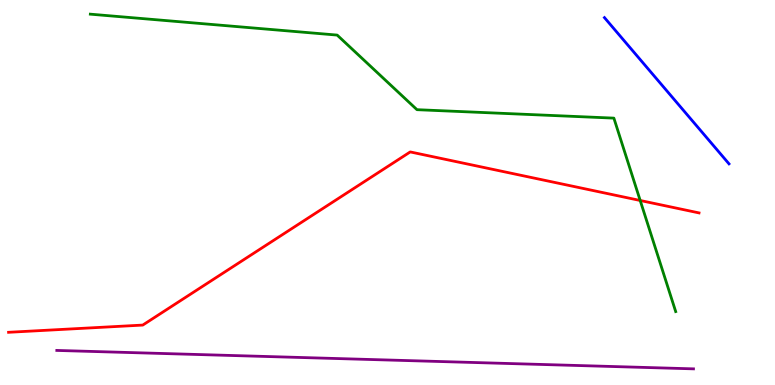[{'lines': ['blue', 'red'], 'intersections': []}, {'lines': ['green', 'red'], 'intersections': [{'x': 8.26, 'y': 4.79}]}, {'lines': ['purple', 'red'], 'intersections': []}, {'lines': ['blue', 'green'], 'intersections': []}, {'lines': ['blue', 'purple'], 'intersections': []}, {'lines': ['green', 'purple'], 'intersections': []}]